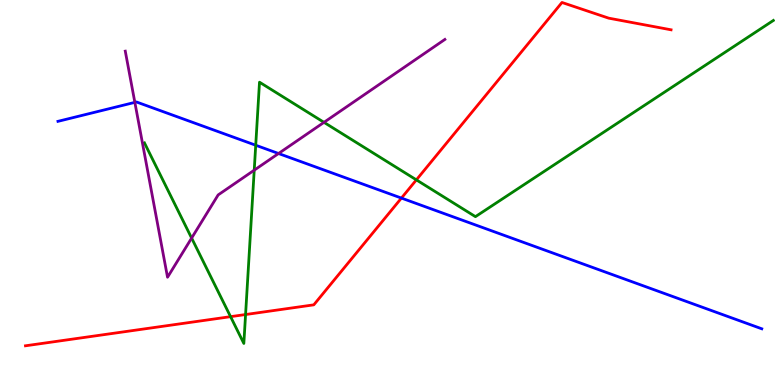[{'lines': ['blue', 'red'], 'intersections': [{'x': 5.18, 'y': 4.85}]}, {'lines': ['green', 'red'], 'intersections': [{'x': 2.98, 'y': 1.78}, {'x': 3.17, 'y': 1.83}, {'x': 5.37, 'y': 5.33}]}, {'lines': ['purple', 'red'], 'intersections': []}, {'lines': ['blue', 'green'], 'intersections': [{'x': 3.3, 'y': 6.23}]}, {'lines': ['blue', 'purple'], 'intersections': [{'x': 1.74, 'y': 7.34}, {'x': 3.59, 'y': 6.01}]}, {'lines': ['green', 'purple'], 'intersections': [{'x': 2.47, 'y': 3.82}, {'x': 3.28, 'y': 5.58}, {'x': 4.18, 'y': 6.82}]}]